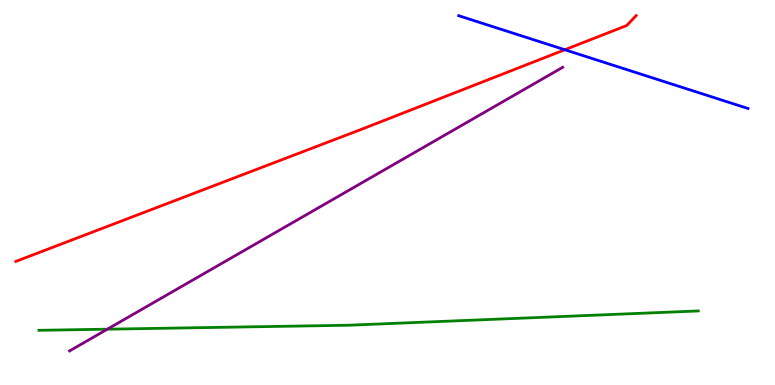[{'lines': ['blue', 'red'], 'intersections': [{'x': 7.29, 'y': 8.71}]}, {'lines': ['green', 'red'], 'intersections': []}, {'lines': ['purple', 'red'], 'intersections': []}, {'lines': ['blue', 'green'], 'intersections': []}, {'lines': ['blue', 'purple'], 'intersections': []}, {'lines': ['green', 'purple'], 'intersections': [{'x': 1.39, 'y': 1.45}]}]